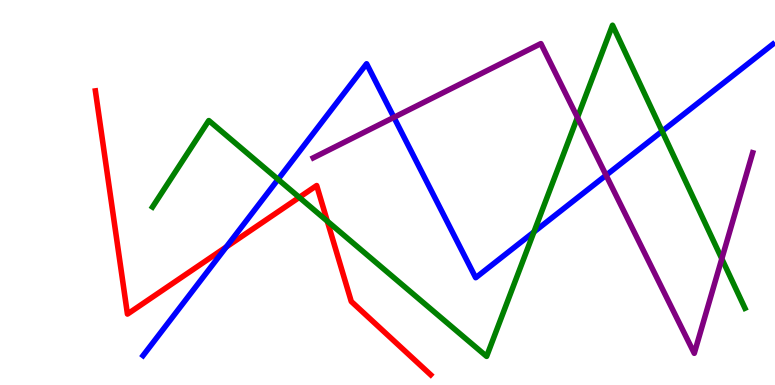[{'lines': ['blue', 'red'], 'intersections': [{'x': 2.92, 'y': 3.59}]}, {'lines': ['green', 'red'], 'intersections': [{'x': 3.86, 'y': 4.87}, {'x': 4.22, 'y': 4.26}]}, {'lines': ['purple', 'red'], 'intersections': []}, {'lines': ['blue', 'green'], 'intersections': [{'x': 3.59, 'y': 5.34}, {'x': 6.89, 'y': 3.97}, {'x': 8.54, 'y': 6.59}]}, {'lines': ['blue', 'purple'], 'intersections': [{'x': 5.08, 'y': 6.95}, {'x': 7.82, 'y': 5.45}]}, {'lines': ['green', 'purple'], 'intersections': [{'x': 7.45, 'y': 6.95}, {'x': 9.31, 'y': 3.28}]}]